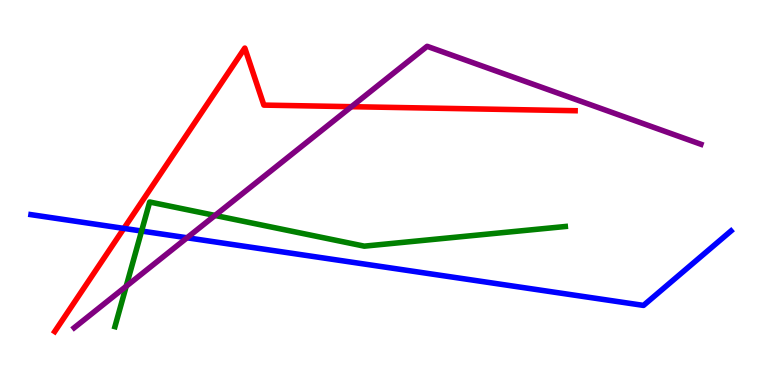[{'lines': ['blue', 'red'], 'intersections': [{'x': 1.6, 'y': 4.07}]}, {'lines': ['green', 'red'], 'intersections': []}, {'lines': ['purple', 'red'], 'intersections': [{'x': 4.53, 'y': 7.23}]}, {'lines': ['blue', 'green'], 'intersections': [{'x': 1.83, 'y': 4.0}]}, {'lines': ['blue', 'purple'], 'intersections': [{'x': 2.41, 'y': 3.82}]}, {'lines': ['green', 'purple'], 'intersections': [{'x': 1.63, 'y': 2.56}, {'x': 2.77, 'y': 4.4}]}]